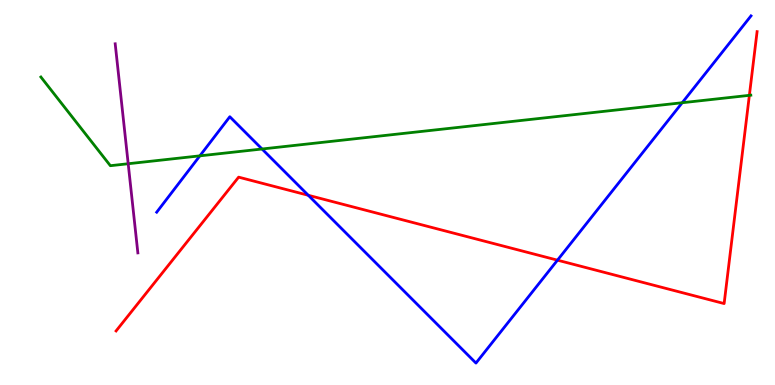[{'lines': ['blue', 'red'], 'intersections': [{'x': 3.98, 'y': 4.93}, {'x': 7.19, 'y': 3.24}]}, {'lines': ['green', 'red'], 'intersections': [{'x': 9.67, 'y': 7.52}]}, {'lines': ['purple', 'red'], 'intersections': []}, {'lines': ['blue', 'green'], 'intersections': [{'x': 2.58, 'y': 5.95}, {'x': 3.38, 'y': 6.13}, {'x': 8.8, 'y': 7.33}]}, {'lines': ['blue', 'purple'], 'intersections': []}, {'lines': ['green', 'purple'], 'intersections': [{'x': 1.65, 'y': 5.75}]}]